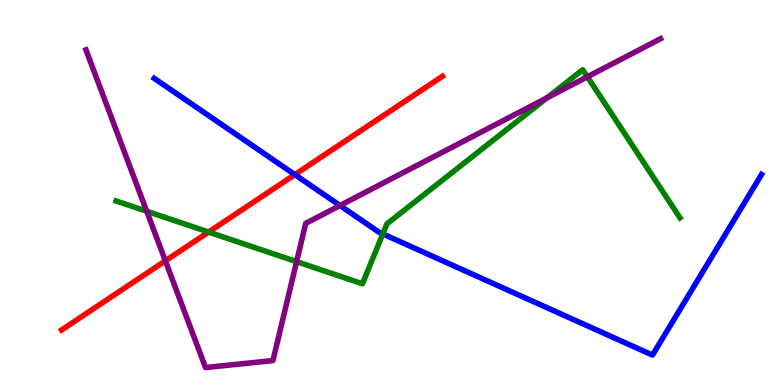[{'lines': ['blue', 'red'], 'intersections': [{'x': 3.8, 'y': 5.46}]}, {'lines': ['green', 'red'], 'intersections': [{'x': 2.69, 'y': 3.97}]}, {'lines': ['purple', 'red'], 'intersections': [{'x': 2.13, 'y': 3.22}]}, {'lines': ['blue', 'green'], 'intersections': [{'x': 4.94, 'y': 3.92}]}, {'lines': ['blue', 'purple'], 'intersections': [{'x': 4.39, 'y': 4.66}]}, {'lines': ['green', 'purple'], 'intersections': [{'x': 1.89, 'y': 4.51}, {'x': 3.83, 'y': 3.2}, {'x': 7.06, 'y': 7.46}, {'x': 7.58, 'y': 8.0}]}]